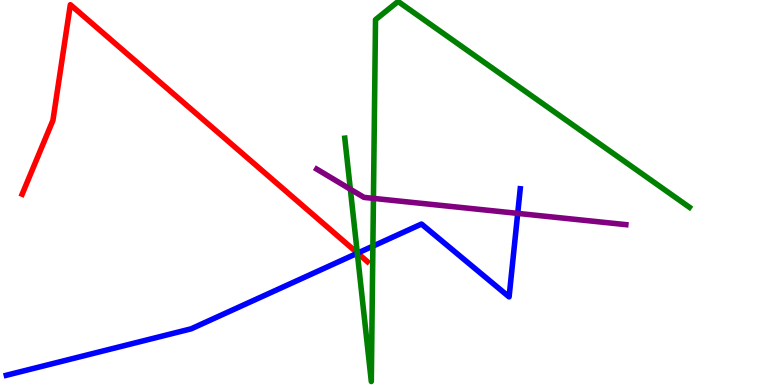[{'lines': ['blue', 'red'], 'intersections': [{'x': 4.61, 'y': 3.43}]}, {'lines': ['green', 'red'], 'intersections': [{'x': 4.61, 'y': 3.43}]}, {'lines': ['purple', 'red'], 'intersections': []}, {'lines': ['blue', 'green'], 'intersections': [{'x': 4.61, 'y': 3.42}, {'x': 4.81, 'y': 3.61}]}, {'lines': ['blue', 'purple'], 'intersections': [{'x': 6.68, 'y': 4.46}]}, {'lines': ['green', 'purple'], 'intersections': [{'x': 4.52, 'y': 5.08}, {'x': 4.82, 'y': 4.85}]}]